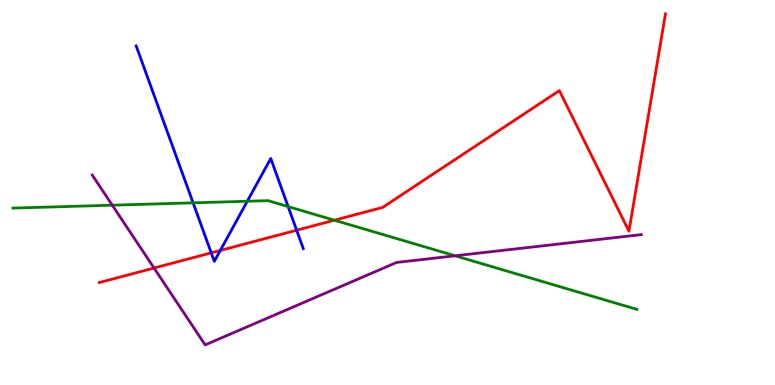[{'lines': ['blue', 'red'], 'intersections': [{'x': 2.73, 'y': 3.43}, {'x': 2.84, 'y': 3.49}, {'x': 3.83, 'y': 4.02}]}, {'lines': ['green', 'red'], 'intersections': [{'x': 4.31, 'y': 4.28}]}, {'lines': ['purple', 'red'], 'intersections': [{'x': 1.99, 'y': 3.04}]}, {'lines': ['blue', 'green'], 'intersections': [{'x': 2.49, 'y': 4.73}, {'x': 3.19, 'y': 4.77}, {'x': 3.72, 'y': 4.63}]}, {'lines': ['blue', 'purple'], 'intersections': []}, {'lines': ['green', 'purple'], 'intersections': [{'x': 1.45, 'y': 4.67}, {'x': 5.87, 'y': 3.36}]}]